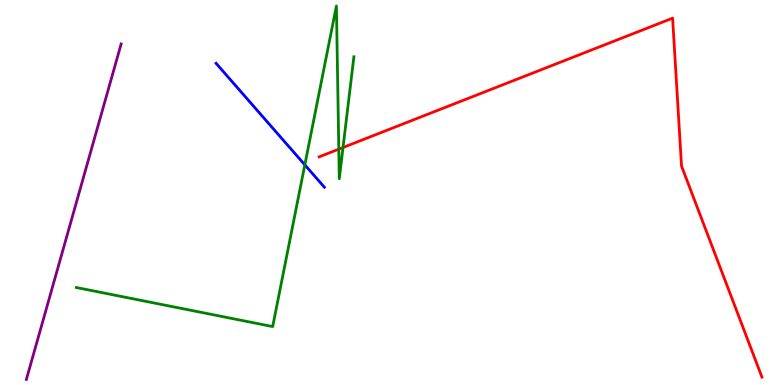[{'lines': ['blue', 'red'], 'intersections': []}, {'lines': ['green', 'red'], 'intersections': [{'x': 4.37, 'y': 6.13}, {'x': 4.43, 'y': 6.17}]}, {'lines': ['purple', 'red'], 'intersections': []}, {'lines': ['blue', 'green'], 'intersections': [{'x': 3.93, 'y': 5.72}]}, {'lines': ['blue', 'purple'], 'intersections': []}, {'lines': ['green', 'purple'], 'intersections': []}]